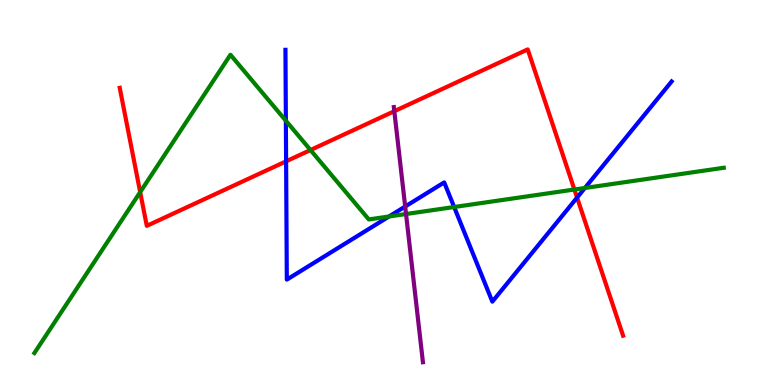[{'lines': ['blue', 'red'], 'intersections': [{'x': 3.69, 'y': 5.81}, {'x': 7.45, 'y': 4.87}]}, {'lines': ['green', 'red'], 'intersections': [{'x': 1.81, 'y': 5.01}, {'x': 4.01, 'y': 6.1}, {'x': 7.41, 'y': 5.08}]}, {'lines': ['purple', 'red'], 'intersections': [{'x': 5.09, 'y': 7.11}]}, {'lines': ['blue', 'green'], 'intersections': [{'x': 3.69, 'y': 6.86}, {'x': 5.02, 'y': 4.38}, {'x': 5.86, 'y': 4.62}, {'x': 7.55, 'y': 5.12}]}, {'lines': ['blue', 'purple'], 'intersections': [{'x': 5.23, 'y': 4.64}]}, {'lines': ['green', 'purple'], 'intersections': [{'x': 5.24, 'y': 4.44}]}]